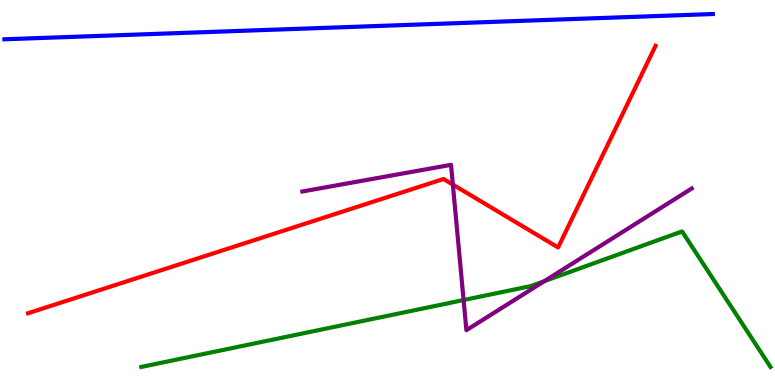[{'lines': ['blue', 'red'], 'intersections': []}, {'lines': ['green', 'red'], 'intersections': []}, {'lines': ['purple', 'red'], 'intersections': [{'x': 5.84, 'y': 5.21}]}, {'lines': ['blue', 'green'], 'intersections': []}, {'lines': ['blue', 'purple'], 'intersections': []}, {'lines': ['green', 'purple'], 'intersections': [{'x': 5.98, 'y': 2.21}, {'x': 7.02, 'y': 2.7}]}]